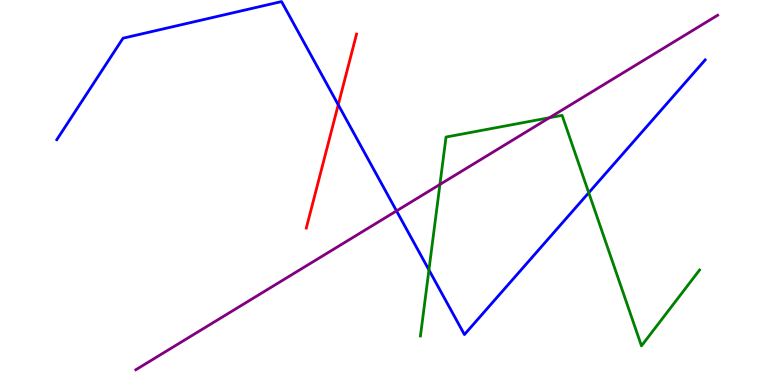[{'lines': ['blue', 'red'], 'intersections': [{'x': 4.36, 'y': 7.28}]}, {'lines': ['green', 'red'], 'intersections': []}, {'lines': ['purple', 'red'], 'intersections': []}, {'lines': ['blue', 'green'], 'intersections': [{'x': 5.53, 'y': 2.99}, {'x': 7.6, 'y': 4.99}]}, {'lines': ['blue', 'purple'], 'intersections': [{'x': 5.12, 'y': 4.52}]}, {'lines': ['green', 'purple'], 'intersections': [{'x': 5.68, 'y': 5.21}, {'x': 7.09, 'y': 6.94}]}]